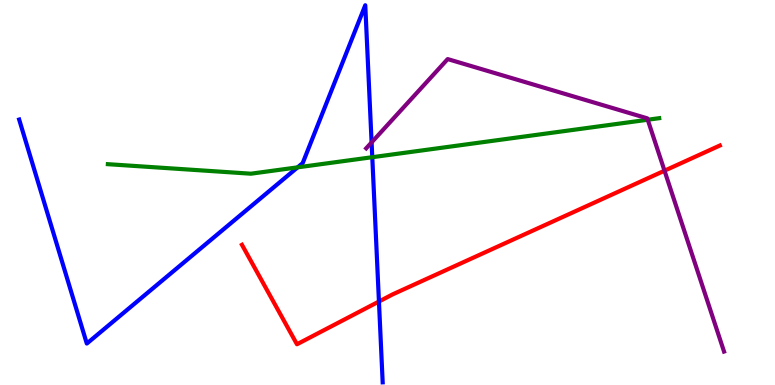[{'lines': ['blue', 'red'], 'intersections': [{'x': 4.89, 'y': 2.17}]}, {'lines': ['green', 'red'], 'intersections': []}, {'lines': ['purple', 'red'], 'intersections': [{'x': 8.57, 'y': 5.57}]}, {'lines': ['blue', 'green'], 'intersections': [{'x': 3.84, 'y': 5.65}, {'x': 4.8, 'y': 5.92}]}, {'lines': ['blue', 'purple'], 'intersections': [{'x': 4.79, 'y': 6.3}]}, {'lines': ['green', 'purple'], 'intersections': [{'x': 8.36, 'y': 6.89}]}]